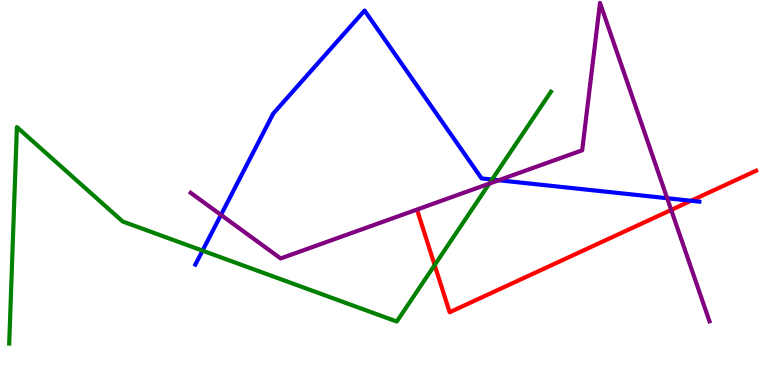[{'lines': ['blue', 'red'], 'intersections': [{'x': 8.92, 'y': 4.79}]}, {'lines': ['green', 'red'], 'intersections': [{'x': 5.61, 'y': 3.11}]}, {'lines': ['purple', 'red'], 'intersections': [{'x': 8.66, 'y': 4.55}]}, {'lines': ['blue', 'green'], 'intersections': [{'x': 2.61, 'y': 3.49}, {'x': 6.35, 'y': 5.34}]}, {'lines': ['blue', 'purple'], 'intersections': [{'x': 2.85, 'y': 4.42}, {'x': 6.43, 'y': 5.32}, {'x': 8.61, 'y': 4.85}]}, {'lines': ['green', 'purple'], 'intersections': [{'x': 6.31, 'y': 5.23}]}]